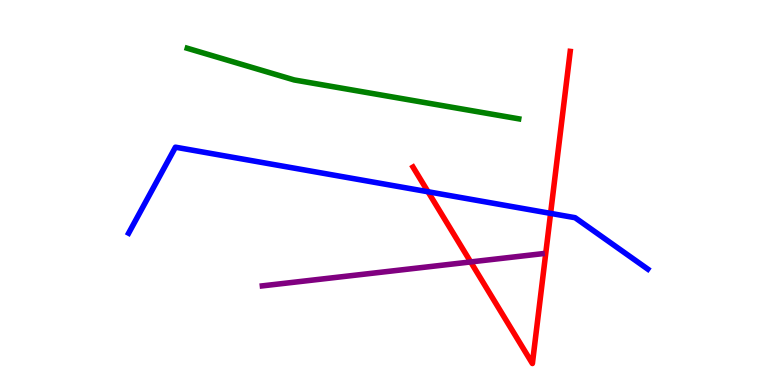[{'lines': ['blue', 'red'], 'intersections': [{'x': 5.52, 'y': 5.02}, {'x': 7.1, 'y': 4.46}]}, {'lines': ['green', 'red'], 'intersections': []}, {'lines': ['purple', 'red'], 'intersections': [{'x': 6.07, 'y': 3.2}]}, {'lines': ['blue', 'green'], 'intersections': []}, {'lines': ['blue', 'purple'], 'intersections': []}, {'lines': ['green', 'purple'], 'intersections': []}]